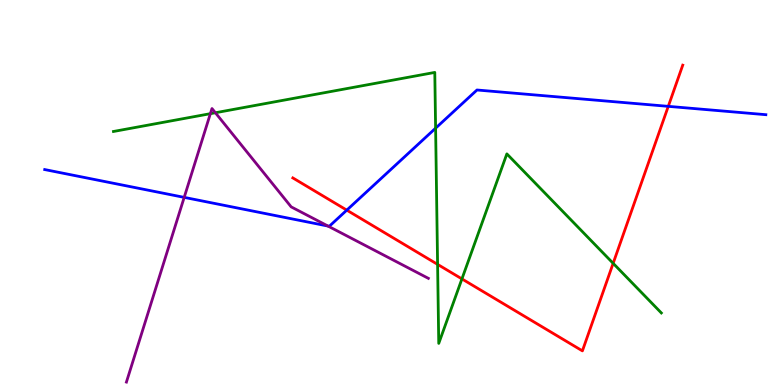[{'lines': ['blue', 'red'], 'intersections': [{'x': 4.47, 'y': 4.54}, {'x': 8.62, 'y': 7.24}]}, {'lines': ['green', 'red'], 'intersections': [{'x': 5.65, 'y': 3.13}, {'x': 5.96, 'y': 2.76}, {'x': 7.91, 'y': 3.16}]}, {'lines': ['purple', 'red'], 'intersections': []}, {'lines': ['blue', 'green'], 'intersections': [{'x': 5.62, 'y': 6.67}]}, {'lines': ['blue', 'purple'], 'intersections': [{'x': 2.38, 'y': 4.87}, {'x': 4.23, 'y': 4.13}]}, {'lines': ['green', 'purple'], 'intersections': [{'x': 2.71, 'y': 7.05}, {'x': 2.78, 'y': 7.07}]}]